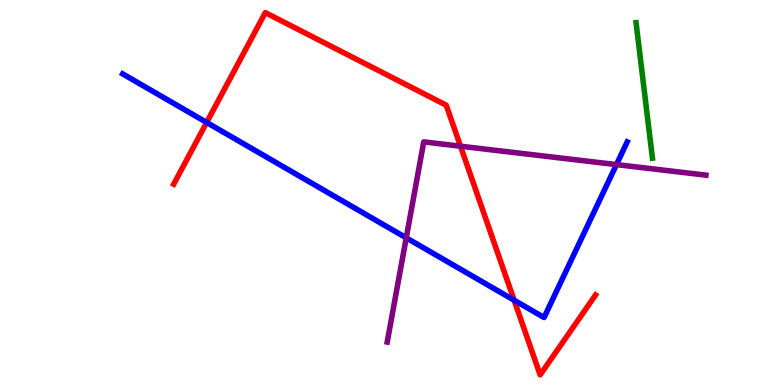[{'lines': ['blue', 'red'], 'intersections': [{'x': 2.67, 'y': 6.82}, {'x': 6.63, 'y': 2.2}]}, {'lines': ['green', 'red'], 'intersections': []}, {'lines': ['purple', 'red'], 'intersections': [{'x': 5.94, 'y': 6.2}]}, {'lines': ['blue', 'green'], 'intersections': []}, {'lines': ['blue', 'purple'], 'intersections': [{'x': 5.24, 'y': 3.82}, {'x': 7.95, 'y': 5.72}]}, {'lines': ['green', 'purple'], 'intersections': []}]